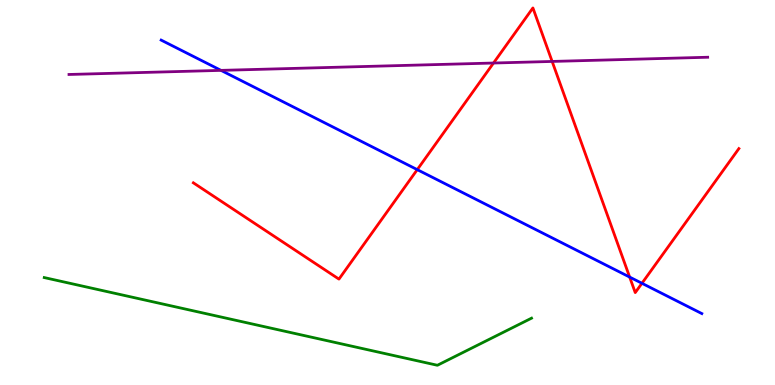[{'lines': ['blue', 'red'], 'intersections': [{'x': 5.38, 'y': 5.59}, {'x': 8.12, 'y': 2.8}, {'x': 8.28, 'y': 2.64}]}, {'lines': ['green', 'red'], 'intersections': []}, {'lines': ['purple', 'red'], 'intersections': [{'x': 6.37, 'y': 8.36}, {'x': 7.12, 'y': 8.4}]}, {'lines': ['blue', 'green'], 'intersections': []}, {'lines': ['blue', 'purple'], 'intersections': [{'x': 2.85, 'y': 8.17}]}, {'lines': ['green', 'purple'], 'intersections': []}]